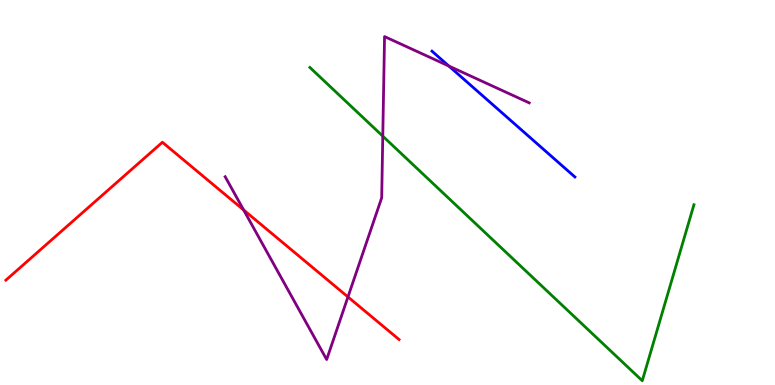[{'lines': ['blue', 'red'], 'intersections': []}, {'lines': ['green', 'red'], 'intersections': []}, {'lines': ['purple', 'red'], 'intersections': [{'x': 3.14, 'y': 4.55}, {'x': 4.49, 'y': 2.29}]}, {'lines': ['blue', 'green'], 'intersections': []}, {'lines': ['blue', 'purple'], 'intersections': [{'x': 5.79, 'y': 8.28}]}, {'lines': ['green', 'purple'], 'intersections': [{'x': 4.94, 'y': 6.46}]}]